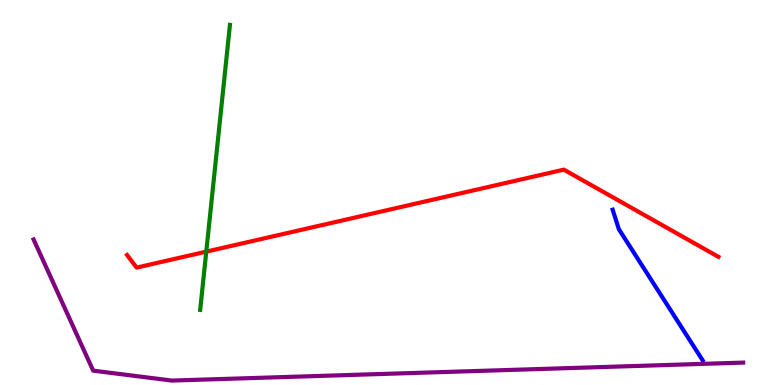[{'lines': ['blue', 'red'], 'intersections': []}, {'lines': ['green', 'red'], 'intersections': [{'x': 2.66, 'y': 3.46}]}, {'lines': ['purple', 'red'], 'intersections': []}, {'lines': ['blue', 'green'], 'intersections': []}, {'lines': ['blue', 'purple'], 'intersections': []}, {'lines': ['green', 'purple'], 'intersections': []}]